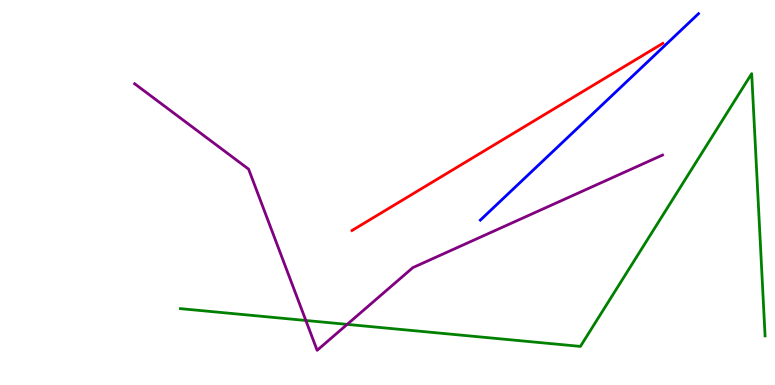[{'lines': ['blue', 'red'], 'intersections': []}, {'lines': ['green', 'red'], 'intersections': []}, {'lines': ['purple', 'red'], 'intersections': []}, {'lines': ['blue', 'green'], 'intersections': []}, {'lines': ['blue', 'purple'], 'intersections': []}, {'lines': ['green', 'purple'], 'intersections': [{'x': 3.95, 'y': 1.68}, {'x': 4.48, 'y': 1.57}]}]